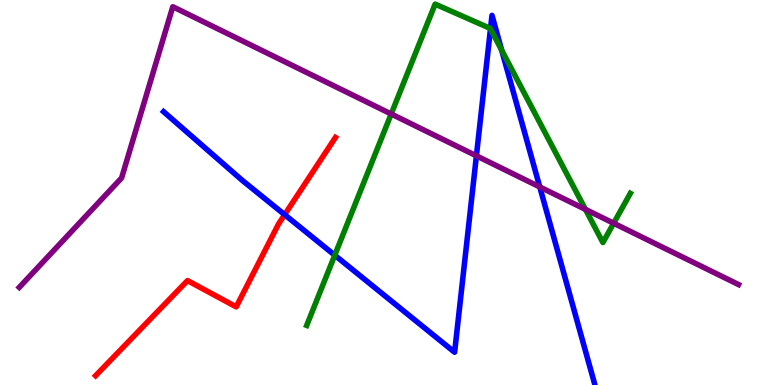[{'lines': ['blue', 'red'], 'intersections': [{'x': 3.67, 'y': 4.42}]}, {'lines': ['green', 'red'], 'intersections': []}, {'lines': ['purple', 'red'], 'intersections': []}, {'lines': ['blue', 'green'], 'intersections': [{'x': 4.32, 'y': 3.37}, {'x': 6.33, 'y': 9.25}, {'x': 6.47, 'y': 8.7}]}, {'lines': ['blue', 'purple'], 'intersections': [{'x': 6.15, 'y': 5.95}, {'x': 6.96, 'y': 5.14}]}, {'lines': ['green', 'purple'], 'intersections': [{'x': 5.05, 'y': 7.04}, {'x': 7.55, 'y': 4.56}, {'x': 7.92, 'y': 4.2}]}]